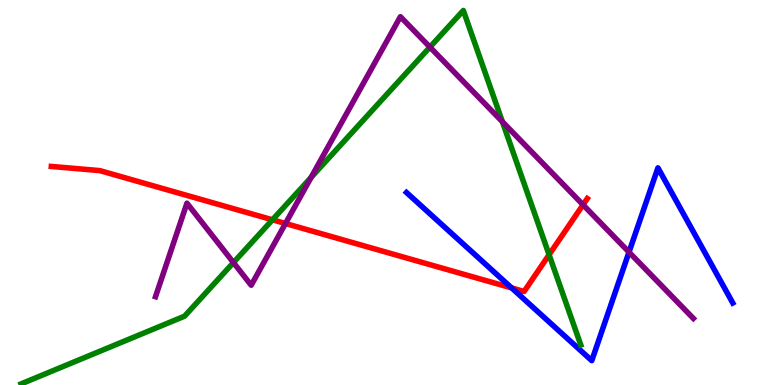[{'lines': ['blue', 'red'], 'intersections': [{'x': 6.6, 'y': 2.52}]}, {'lines': ['green', 'red'], 'intersections': [{'x': 3.52, 'y': 4.29}, {'x': 7.09, 'y': 3.38}]}, {'lines': ['purple', 'red'], 'intersections': [{'x': 3.68, 'y': 4.19}, {'x': 7.52, 'y': 4.68}]}, {'lines': ['blue', 'green'], 'intersections': []}, {'lines': ['blue', 'purple'], 'intersections': [{'x': 8.12, 'y': 3.45}]}, {'lines': ['green', 'purple'], 'intersections': [{'x': 3.01, 'y': 3.18}, {'x': 4.01, 'y': 5.39}, {'x': 5.55, 'y': 8.78}, {'x': 6.48, 'y': 6.84}]}]